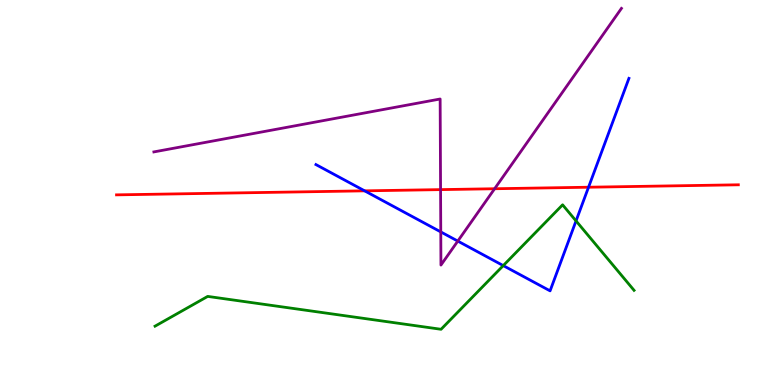[{'lines': ['blue', 'red'], 'intersections': [{'x': 4.71, 'y': 5.04}, {'x': 7.59, 'y': 5.14}]}, {'lines': ['green', 'red'], 'intersections': []}, {'lines': ['purple', 'red'], 'intersections': [{'x': 5.68, 'y': 5.07}, {'x': 6.38, 'y': 5.1}]}, {'lines': ['blue', 'green'], 'intersections': [{'x': 6.49, 'y': 3.1}, {'x': 7.43, 'y': 4.26}]}, {'lines': ['blue', 'purple'], 'intersections': [{'x': 5.69, 'y': 3.98}, {'x': 5.91, 'y': 3.74}]}, {'lines': ['green', 'purple'], 'intersections': []}]